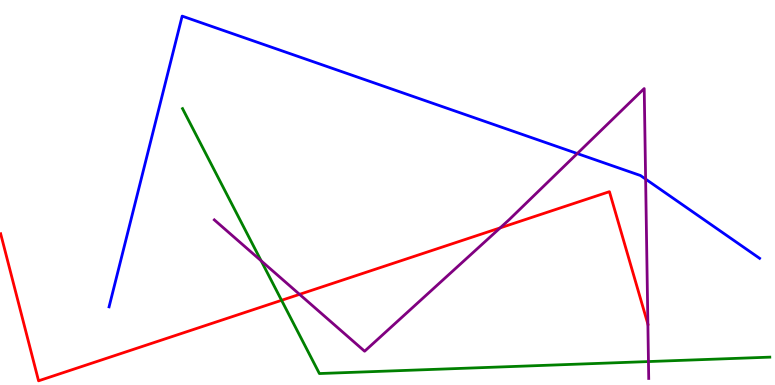[{'lines': ['blue', 'red'], 'intersections': []}, {'lines': ['green', 'red'], 'intersections': [{'x': 3.63, 'y': 2.2}]}, {'lines': ['purple', 'red'], 'intersections': [{'x': 3.87, 'y': 2.35}, {'x': 6.45, 'y': 4.08}, {'x': 8.36, 'y': 1.58}]}, {'lines': ['blue', 'green'], 'intersections': []}, {'lines': ['blue', 'purple'], 'intersections': [{'x': 7.45, 'y': 6.01}, {'x': 8.33, 'y': 5.35}]}, {'lines': ['green', 'purple'], 'intersections': [{'x': 3.37, 'y': 3.23}, {'x': 8.37, 'y': 0.609}]}]